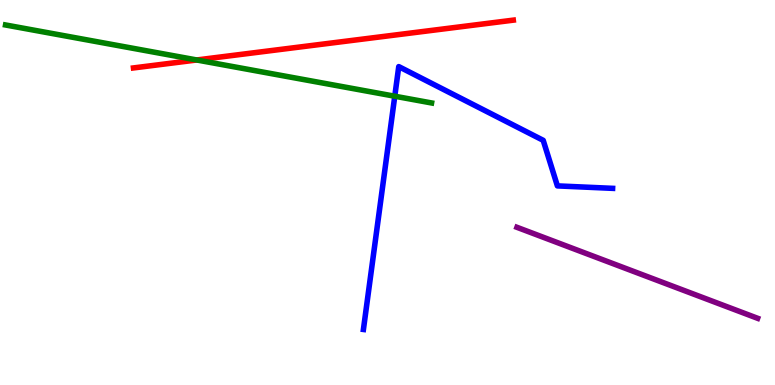[{'lines': ['blue', 'red'], 'intersections': []}, {'lines': ['green', 'red'], 'intersections': [{'x': 2.54, 'y': 8.44}]}, {'lines': ['purple', 'red'], 'intersections': []}, {'lines': ['blue', 'green'], 'intersections': [{'x': 5.09, 'y': 7.5}]}, {'lines': ['blue', 'purple'], 'intersections': []}, {'lines': ['green', 'purple'], 'intersections': []}]